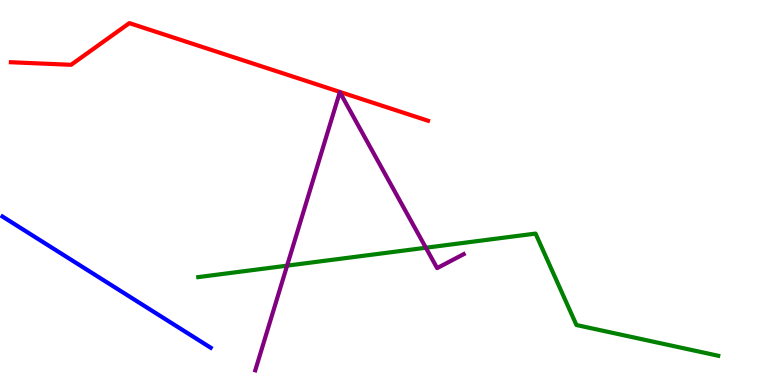[{'lines': ['blue', 'red'], 'intersections': []}, {'lines': ['green', 'red'], 'intersections': []}, {'lines': ['purple', 'red'], 'intersections': []}, {'lines': ['blue', 'green'], 'intersections': []}, {'lines': ['blue', 'purple'], 'intersections': []}, {'lines': ['green', 'purple'], 'intersections': [{'x': 3.7, 'y': 3.1}, {'x': 5.5, 'y': 3.57}]}]